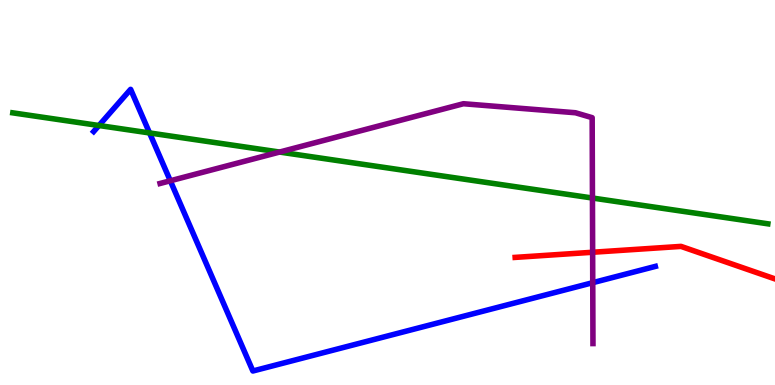[{'lines': ['blue', 'red'], 'intersections': []}, {'lines': ['green', 'red'], 'intersections': []}, {'lines': ['purple', 'red'], 'intersections': [{'x': 7.65, 'y': 3.45}]}, {'lines': ['blue', 'green'], 'intersections': [{'x': 1.28, 'y': 6.74}, {'x': 1.93, 'y': 6.55}]}, {'lines': ['blue', 'purple'], 'intersections': [{'x': 2.2, 'y': 5.3}, {'x': 7.65, 'y': 2.66}]}, {'lines': ['green', 'purple'], 'intersections': [{'x': 3.61, 'y': 6.05}, {'x': 7.64, 'y': 4.86}]}]